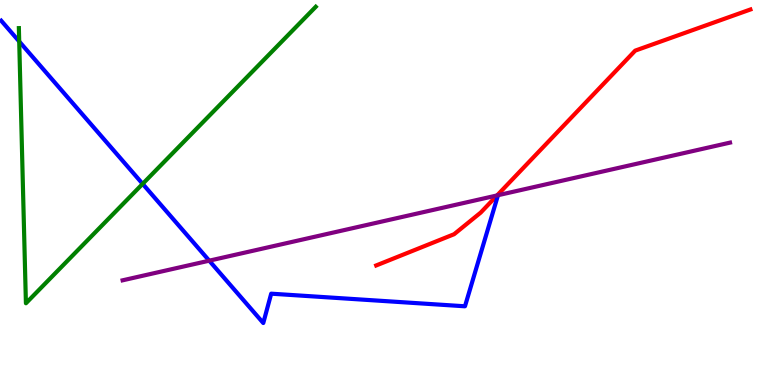[{'lines': ['blue', 'red'], 'intersections': []}, {'lines': ['green', 'red'], 'intersections': []}, {'lines': ['purple', 'red'], 'intersections': [{'x': 6.41, 'y': 4.92}]}, {'lines': ['blue', 'green'], 'intersections': [{'x': 0.248, 'y': 8.92}, {'x': 1.84, 'y': 5.22}]}, {'lines': ['blue', 'purple'], 'intersections': [{'x': 2.7, 'y': 3.23}]}, {'lines': ['green', 'purple'], 'intersections': []}]